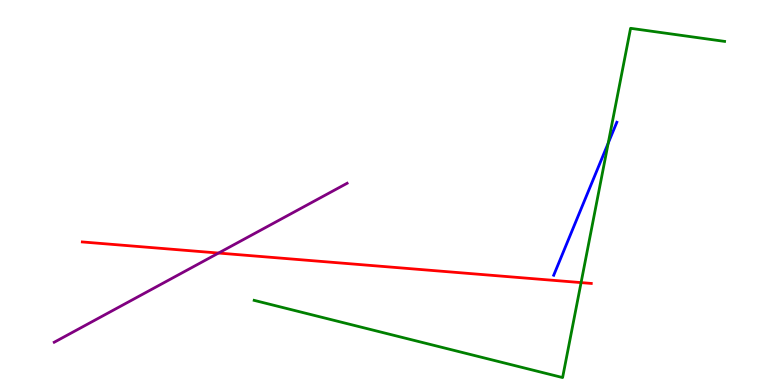[{'lines': ['blue', 'red'], 'intersections': []}, {'lines': ['green', 'red'], 'intersections': [{'x': 7.5, 'y': 2.66}]}, {'lines': ['purple', 'red'], 'intersections': [{'x': 2.82, 'y': 3.43}]}, {'lines': ['blue', 'green'], 'intersections': [{'x': 7.85, 'y': 6.28}]}, {'lines': ['blue', 'purple'], 'intersections': []}, {'lines': ['green', 'purple'], 'intersections': []}]